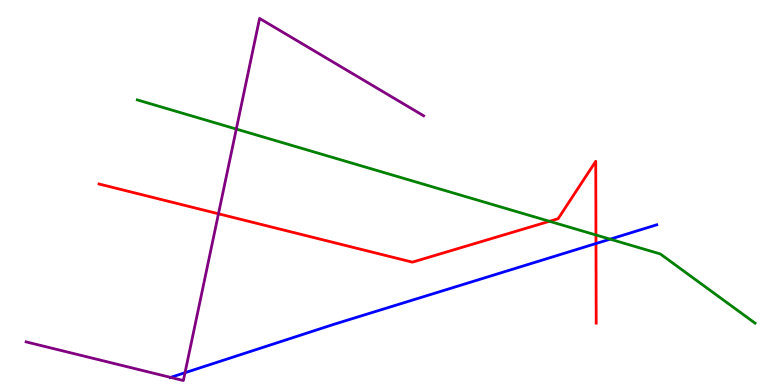[{'lines': ['blue', 'red'], 'intersections': [{'x': 7.69, 'y': 3.67}]}, {'lines': ['green', 'red'], 'intersections': [{'x': 7.09, 'y': 4.25}, {'x': 7.69, 'y': 3.9}]}, {'lines': ['purple', 'red'], 'intersections': [{'x': 2.82, 'y': 4.45}]}, {'lines': ['blue', 'green'], 'intersections': [{'x': 7.87, 'y': 3.79}]}, {'lines': ['blue', 'purple'], 'intersections': [{'x': 2.2, 'y': 0.198}, {'x': 2.39, 'y': 0.319}]}, {'lines': ['green', 'purple'], 'intersections': [{'x': 3.05, 'y': 6.65}]}]